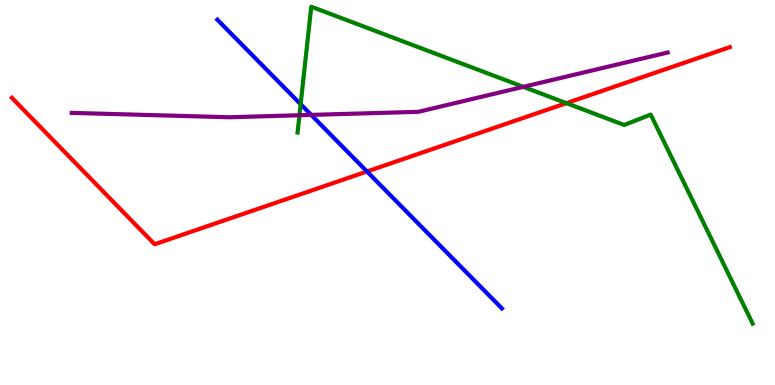[{'lines': ['blue', 'red'], 'intersections': [{'x': 4.74, 'y': 5.55}]}, {'lines': ['green', 'red'], 'intersections': [{'x': 7.31, 'y': 7.32}]}, {'lines': ['purple', 'red'], 'intersections': []}, {'lines': ['blue', 'green'], 'intersections': [{'x': 3.88, 'y': 7.29}]}, {'lines': ['blue', 'purple'], 'intersections': [{'x': 4.02, 'y': 7.02}]}, {'lines': ['green', 'purple'], 'intersections': [{'x': 3.86, 'y': 7.01}, {'x': 6.75, 'y': 7.74}]}]